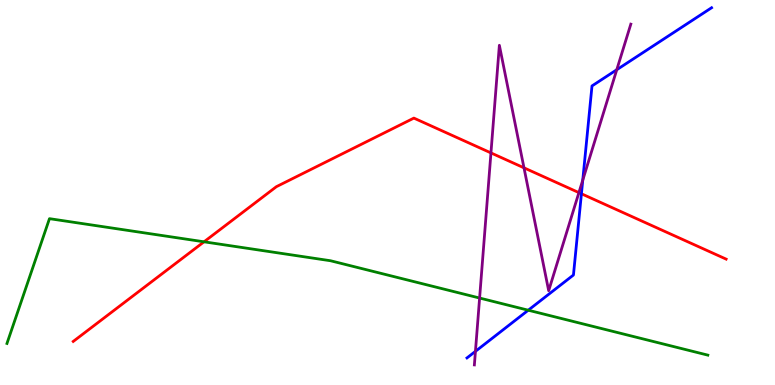[{'lines': ['blue', 'red'], 'intersections': [{'x': 7.5, 'y': 4.97}]}, {'lines': ['green', 'red'], 'intersections': [{'x': 2.63, 'y': 3.72}]}, {'lines': ['purple', 'red'], 'intersections': [{'x': 6.33, 'y': 6.03}, {'x': 6.76, 'y': 5.64}, {'x': 7.47, 'y': 5.0}]}, {'lines': ['blue', 'green'], 'intersections': [{'x': 6.82, 'y': 1.94}]}, {'lines': ['blue', 'purple'], 'intersections': [{'x': 6.13, 'y': 0.874}, {'x': 7.52, 'y': 5.32}, {'x': 7.96, 'y': 8.19}]}, {'lines': ['green', 'purple'], 'intersections': [{'x': 6.19, 'y': 2.26}]}]